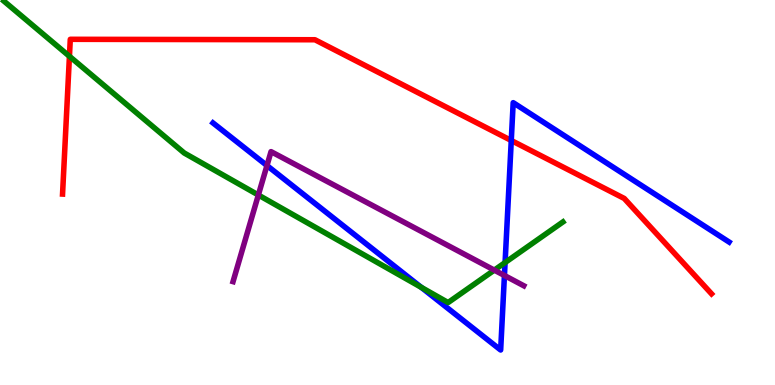[{'lines': ['blue', 'red'], 'intersections': [{'x': 6.6, 'y': 6.35}]}, {'lines': ['green', 'red'], 'intersections': [{'x': 0.896, 'y': 8.54}]}, {'lines': ['purple', 'red'], 'intersections': []}, {'lines': ['blue', 'green'], 'intersections': [{'x': 5.44, 'y': 2.54}, {'x': 6.52, 'y': 3.18}]}, {'lines': ['blue', 'purple'], 'intersections': [{'x': 3.44, 'y': 5.7}, {'x': 6.51, 'y': 2.84}]}, {'lines': ['green', 'purple'], 'intersections': [{'x': 3.33, 'y': 4.93}, {'x': 6.38, 'y': 2.98}]}]